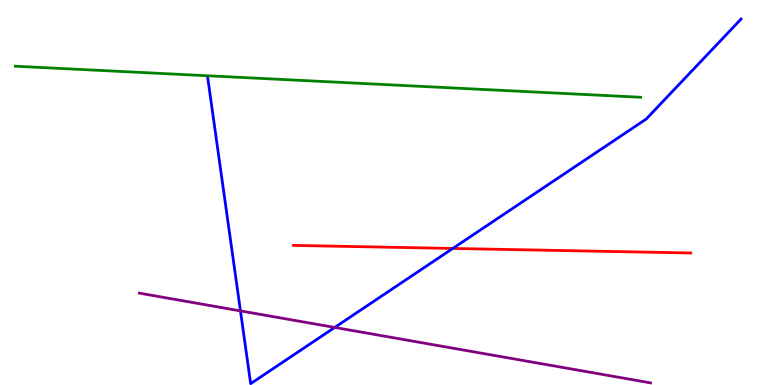[{'lines': ['blue', 'red'], 'intersections': [{'x': 5.84, 'y': 3.55}]}, {'lines': ['green', 'red'], 'intersections': []}, {'lines': ['purple', 'red'], 'intersections': []}, {'lines': ['blue', 'green'], 'intersections': []}, {'lines': ['blue', 'purple'], 'intersections': [{'x': 3.1, 'y': 1.92}, {'x': 4.32, 'y': 1.5}]}, {'lines': ['green', 'purple'], 'intersections': []}]